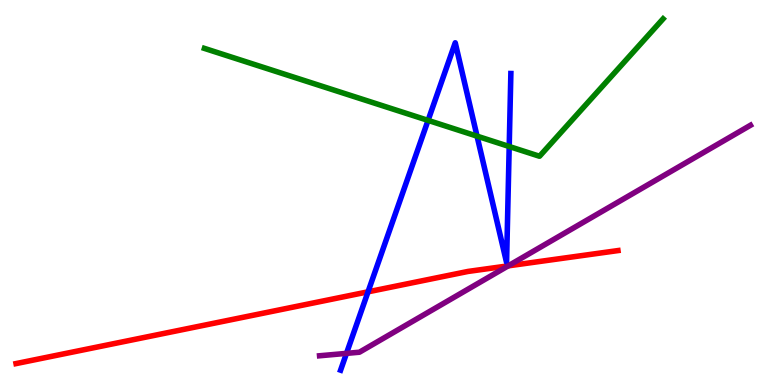[{'lines': ['blue', 'red'], 'intersections': [{'x': 4.75, 'y': 2.42}]}, {'lines': ['green', 'red'], 'intersections': []}, {'lines': ['purple', 'red'], 'intersections': [{'x': 6.56, 'y': 3.09}]}, {'lines': ['blue', 'green'], 'intersections': [{'x': 5.52, 'y': 6.87}, {'x': 6.16, 'y': 6.46}, {'x': 6.57, 'y': 6.19}]}, {'lines': ['blue', 'purple'], 'intersections': [{'x': 4.47, 'y': 0.822}]}, {'lines': ['green', 'purple'], 'intersections': []}]